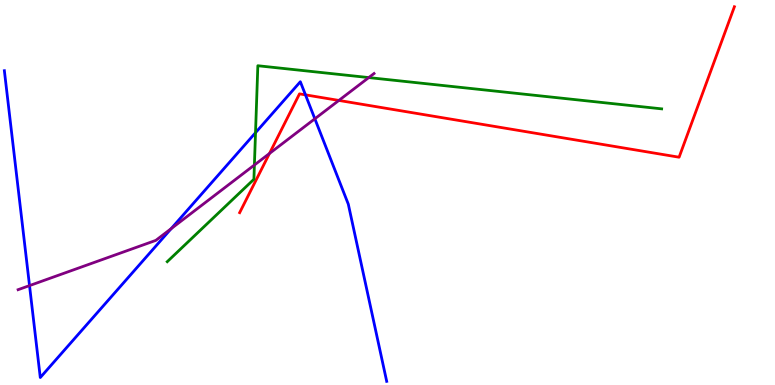[{'lines': ['blue', 'red'], 'intersections': [{'x': 3.94, 'y': 7.54}]}, {'lines': ['green', 'red'], 'intersections': []}, {'lines': ['purple', 'red'], 'intersections': [{'x': 3.48, 'y': 6.01}, {'x': 4.37, 'y': 7.39}]}, {'lines': ['blue', 'green'], 'intersections': [{'x': 3.3, 'y': 6.55}]}, {'lines': ['blue', 'purple'], 'intersections': [{'x': 0.381, 'y': 2.58}, {'x': 2.21, 'y': 4.06}, {'x': 4.06, 'y': 6.91}]}, {'lines': ['green', 'purple'], 'intersections': [{'x': 3.28, 'y': 5.71}, {'x': 4.76, 'y': 7.99}]}]